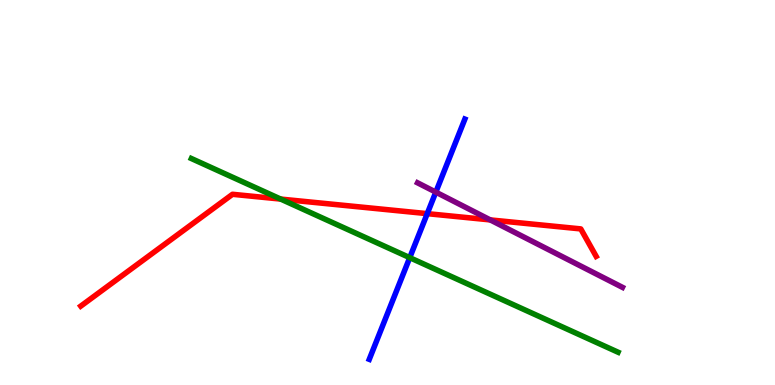[{'lines': ['blue', 'red'], 'intersections': [{'x': 5.51, 'y': 4.45}]}, {'lines': ['green', 'red'], 'intersections': [{'x': 3.62, 'y': 4.83}]}, {'lines': ['purple', 'red'], 'intersections': [{'x': 6.33, 'y': 4.29}]}, {'lines': ['blue', 'green'], 'intersections': [{'x': 5.29, 'y': 3.31}]}, {'lines': ['blue', 'purple'], 'intersections': [{'x': 5.62, 'y': 5.01}]}, {'lines': ['green', 'purple'], 'intersections': []}]